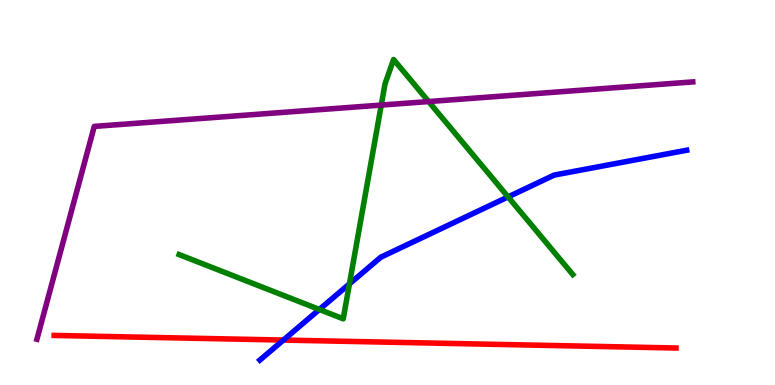[{'lines': ['blue', 'red'], 'intersections': [{'x': 3.66, 'y': 1.17}]}, {'lines': ['green', 'red'], 'intersections': []}, {'lines': ['purple', 'red'], 'intersections': []}, {'lines': ['blue', 'green'], 'intersections': [{'x': 4.12, 'y': 1.96}, {'x': 4.51, 'y': 2.63}, {'x': 6.56, 'y': 4.89}]}, {'lines': ['blue', 'purple'], 'intersections': []}, {'lines': ['green', 'purple'], 'intersections': [{'x': 4.92, 'y': 7.27}, {'x': 5.53, 'y': 7.36}]}]